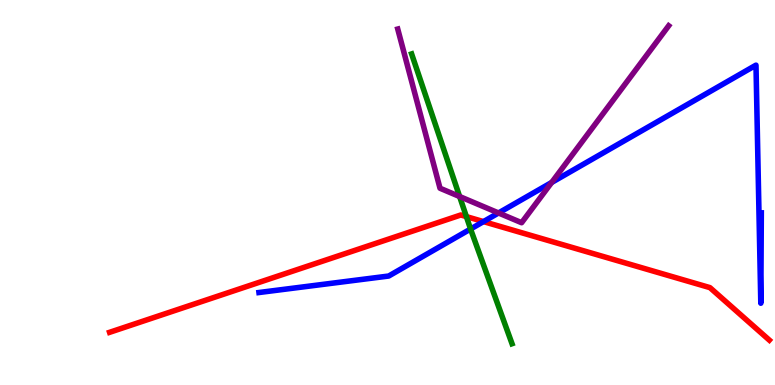[{'lines': ['blue', 'red'], 'intersections': [{'x': 6.24, 'y': 4.24}]}, {'lines': ['green', 'red'], 'intersections': [{'x': 6.02, 'y': 4.37}]}, {'lines': ['purple', 'red'], 'intersections': []}, {'lines': ['blue', 'green'], 'intersections': [{'x': 6.07, 'y': 4.05}]}, {'lines': ['blue', 'purple'], 'intersections': [{'x': 6.43, 'y': 4.47}, {'x': 7.12, 'y': 5.26}]}, {'lines': ['green', 'purple'], 'intersections': [{'x': 5.93, 'y': 4.9}]}]